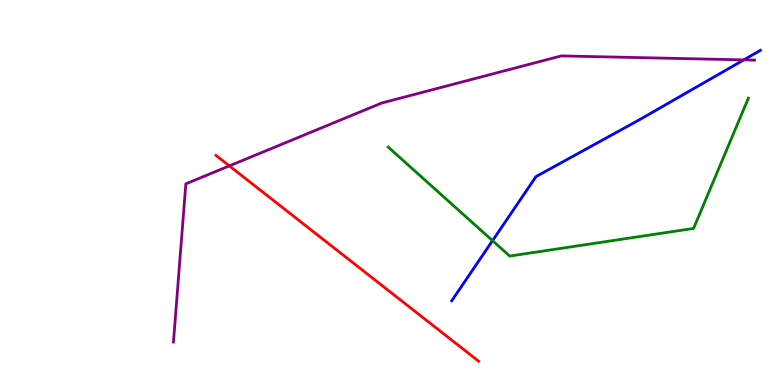[{'lines': ['blue', 'red'], 'intersections': []}, {'lines': ['green', 'red'], 'intersections': []}, {'lines': ['purple', 'red'], 'intersections': [{'x': 2.96, 'y': 5.69}]}, {'lines': ['blue', 'green'], 'intersections': [{'x': 6.36, 'y': 3.75}]}, {'lines': ['blue', 'purple'], 'intersections': [{'x': 9.6, 'y': 8.44}]}, {'lines': ['green', 'purple'], 'intersections': []}]